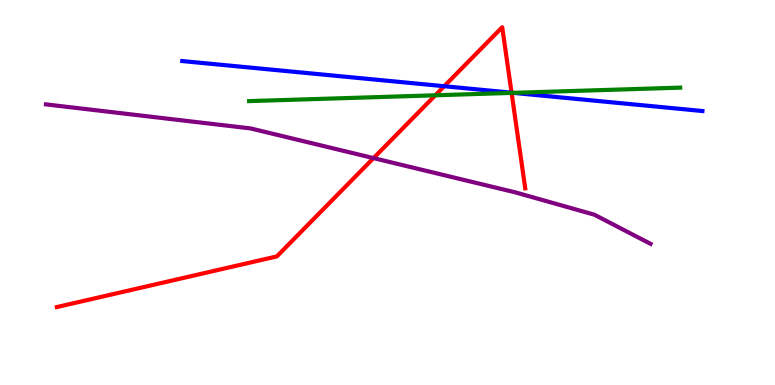[{'lines': ['blue', 'red'], 'intersections': [{'x': 5.73, 'y': 7.76}, {'x': 6.6, 'y': 7.59}]}, {'lines': ['green', 'red'], 'intersections': [{'x': 5.62, 'y': 7.52}, {'x': 6.6, 'y': 7.59}]}, {'lines': ['purple', 'red'], 'intersections': [{'x': 4.82, 'y': 5.89}]}, {'lines': ['blue', 'green'], 'intersections': [{'x': 6.62, 'y': 7.59}]}, {'lines': ['blue', 'purple'], 'intersections': []}, {'lines': ['green', 'purple'], 'intersections': []}]